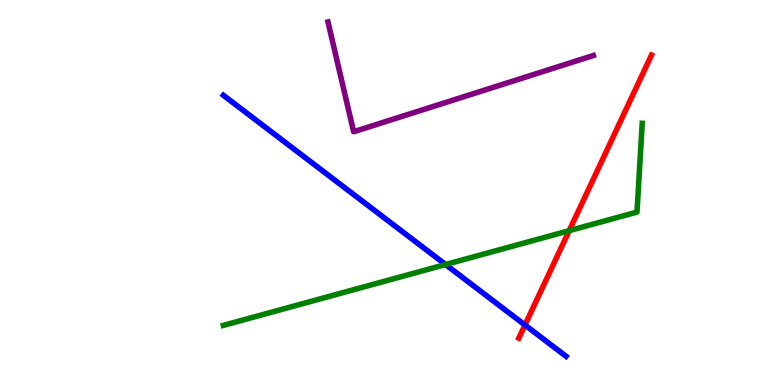[{'lines': ['blue', 'red'], 'intersections': [{'x': 6.77, 'y': 1.56}]}, {'lines': ['green', 'red'], 'intersections': [{'x': 7.34, 'y': 4.01}]}, {'lines': ['purple', 'red'], 'intersections': []}, {'lines': ['blue', 'green'], 'intersections': [{'x': 5.75, 'y': 3.13}]}, {'lines': ['blue', 'purple'], 'intersections': []}, {'lines': ['green', 'purple'], 'intersections': []}]